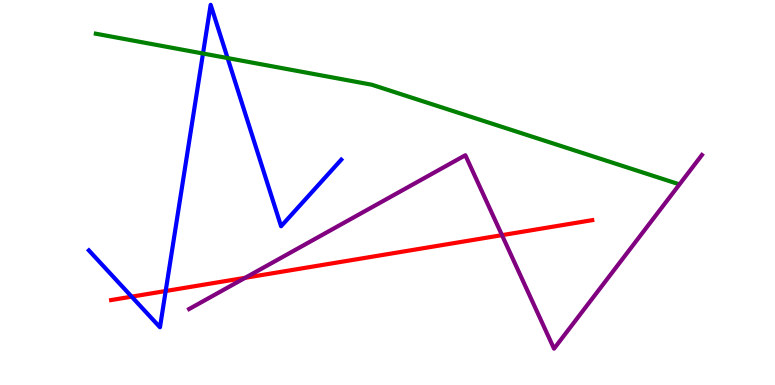[{'lines': ['blue', 'red'], 'intersections': [{'x': 1.7, 'y': 2.29}, {'x': 2.14, 'y': 2.44}]}, {'lines': ['green', 'red'], 'intersections': []}, {'lines': ['purple', 'red'], 'intersections': [{'x': 3.16, 'y': 2.78}, {'x': 6.48, 'y': 3.89}]}, {'lines': ['blue', 'green'], 'intersections': [{'x': 2.62, 'y': 8.61}, {'x': 2.94, 'y': 8.49}]}, {'lines': ['blue', 'purple'], 'intersections': []}, {'lines': ['green', 'purple'], 'intersections': []}]